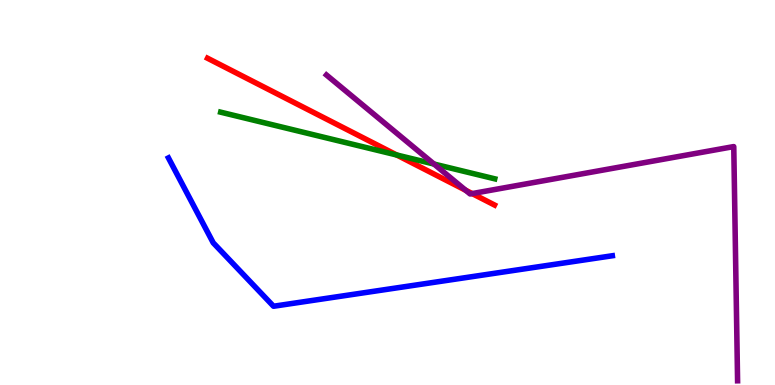[{'lines': ['blue', 'red'], 'intersections': []}, {'lines': ['green', 'red'], 'intersections': [{'x': 5.12, 'y': 5.97}]}, {'lines': ['purple', 'red'], 'intersections': [{'x': 6.01, 'y': 5.06}, {'x': 6.09, 'y': 4.97}]}, {'lines': ['blue', 'green'], 'intersections': []}, {'lines': ['blue', 'purple'], 'intersections': []}, {'lines': ['green', 'purple'], 'intersections': [{'x': 5.6, 'y': 5.74}]}]